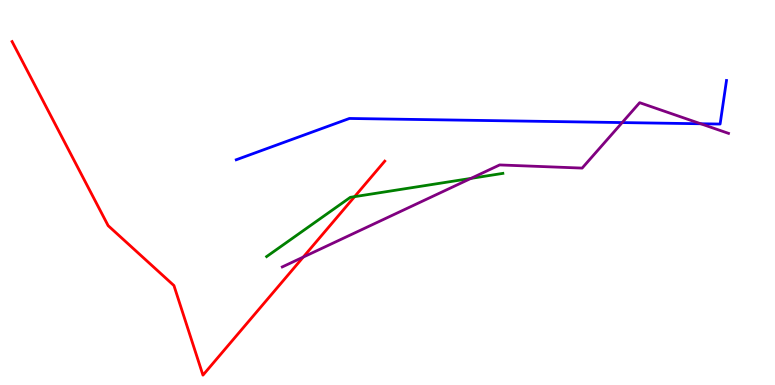[{'lines': ['blue', 'red'], 'intersections': []}, {'lines': ['green', 'red'], 'intersections': [{'x': 4.58, 'y': 4.89}]}, {'lines': ['purple', 'red'], 'intersections': [{'x': 3.91, 'y': 3.32}]}, {'lines': ['blue', 'green'], 'intersections': []}, {'lines': ['blue', 'purple'], 'intersections': [{'x': 8.03, 'y': 6.82}, {'x': 9.04, 'y': 6.79}]}, {'lines': ['green', 'purple'], 'intersections': [{'x': 6.08, 'y': 5.37}]}]